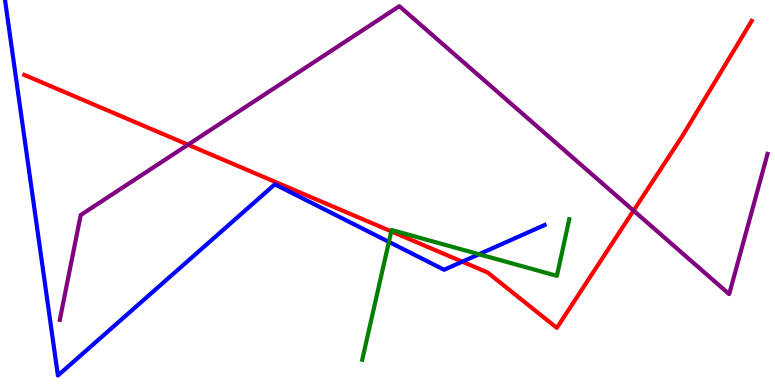[{'lines': ['blue', 'red'], 'intersections': [{'x': 5.96, 'y': 3.2}]}, {'lines': ['green', 'red'], 'intersections': [{'x': 5.05, 'y': 3.99}]}, {'lines': ['purple', 'red'], 'intersections': [{'x': 2.43, 'y': 6.24}, {'x': 8.17, 'y': 4.53}]}, {'lines': ['blue', 'green'], 'intersections': [{'x': 5.02, 'y': 3.72}, {'x': 6.18, 'y': 3.4}]}, {'lines': ['blue', 'purple'], 'intersections': []}, {'lines': ['green', 'purple'], 'intersections': []}]